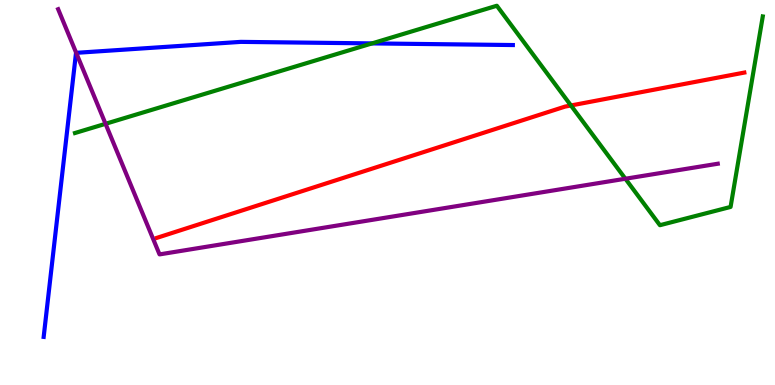[{'lines': ['blue', 'red'], 'intersections': []}, {'lines': ['green', 'red'], 'intersections': [{'x': 7.37, 'y': 7.26}]}, {'lines': ['purple', 'red'], 'intersections': []}, {'lines': ['blue', 'green'], 'intersections': [{'x': 4.8, 'y': 8.87}]}, {'lines': ['blue', 'purple'], 'intersections': [{'x': 0.983, 'y': 8.63}]}, {'lines': ['green', 'purple'], 'intersections': [{'x': 1.36, 'y': 6.78}, {'x': 8.07, 'y': 5.36}]}]